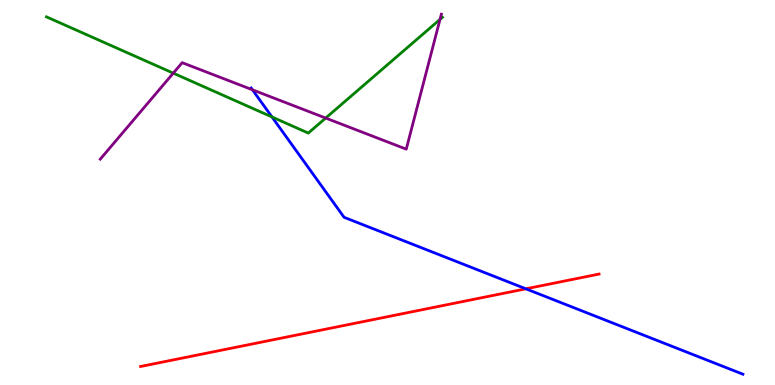[{'lines': ['blue', 'red'], 'intersections': [{'x': 6.79, 'y': 2.5}]}, {'lines': ['green', 'red'], 'intersections': []}, {'lines': ['purple', 'red'], 'intersections': []}, {'lines': ['blue', 'green'], 'intersections': [{'x': 3.51, 'y': 6.96}]}, {'lines': ['blue', 'purple'], 'intersections': [{'x': 3.26, 'y': 7.67}]}, {'lines': ['green', 'purple'], 'intersections': [{'x': 2.24, 'y': 8.1}, {'x': 4.2, 'y': 6.93}, {'x': 5.68, 'y': 9.5}]}]